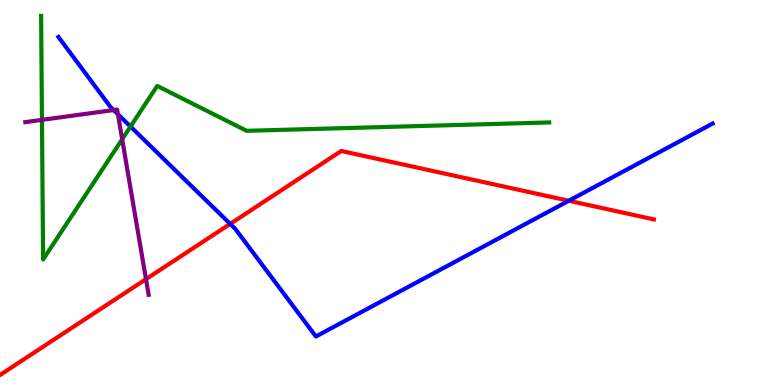[{'lines': ['blue', 'red'], 'intersections': [{'x': 2.97, 'y': 4.18}, {'x': 7.34, 'y': 4.79}]}, {'lines': ['green', 'red'], 'intersections': []}, {'lines': ['purple', 'red'], 'intersections': [{'x': 1.88, 'y': 2.75}]}, {'lines': ['blue', 'green'], 'intersections': [{'x': 1.68, 'y': 6.71}]}, {'lines': ['blue', 'purple'], 'intersections': [{'x': 1.47, 'y': 7.14}, {'x': 1.52, 'y': 7.03}]}, {'lines': ['green', 'purple'], 'intersections': [{'x': 0.541, 'y': 6.89}, {'x': 1.58, 'y': 6.38}]}]